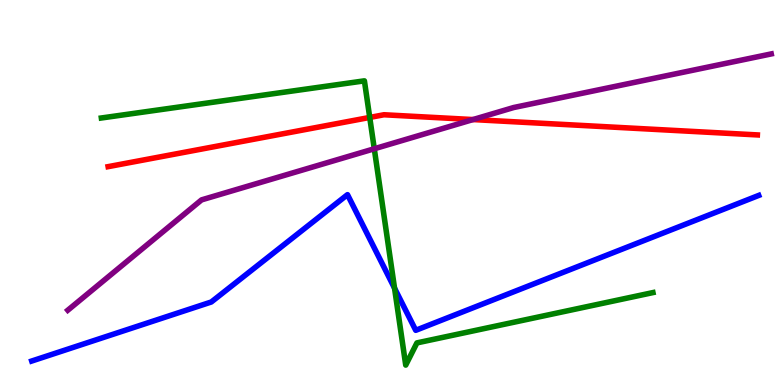[{'lines': ['blue', 'red'], 'intersections': []}, {'lines': ['green', 'red'], 'intersections': [{'x': 4.77, 'y': 6.95}]}, {'lines': ['purple', 'red'], 'intersections': [{'x': 6.1, 'y': 6.89}]}, {'lines': ['blue', 'green'], 'intersections': [{'x': 5.09, 'y': 2.51}]}, {'lines': ['blue', 'purple'], 'intersections': []}, {'lines': ['green', 'purple'], 'intersections': [{'x': 4.83, 'y': 6.14}]}]